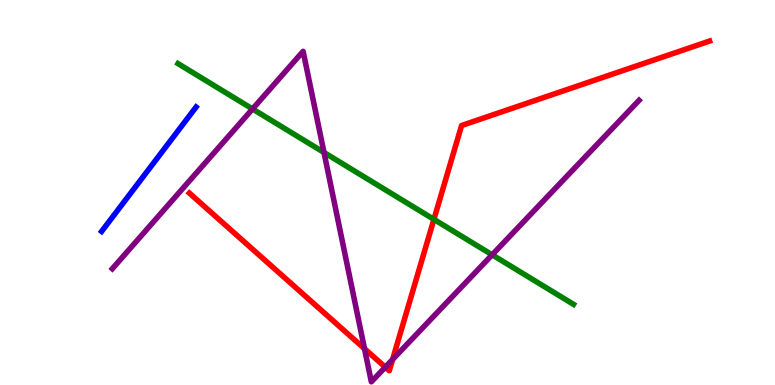[{'lines': ['blue', 'red'], 'intersections': []}, {'lines': ['green', 'red'], 'intersections': [{'x': 5.6, 'y': 4.3}]}, {'lines': ['purple', 'red'], 'intersections': [{'x': 4.7, 'y': 0.943}, {'x': 4.97, 'y': 0.464}, {'x': 5.07, 'y': 0.663}]}, {'lines': ['blue', 'green'], 'intersections': []}, {'lines': ['blue', 'purple'], 'intersections': []}, {'lines': ['green', 'purple'], 'intersections': [{'x': 3.26, 'y': 7.17}, {'x': 4.18, 'y': 6.04}, {'x': 6.35, 'y': 3.38}]}]